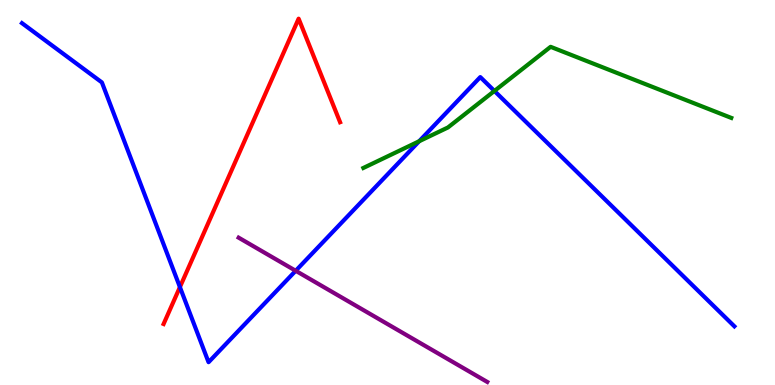[{'lines': ['blue', 'red'], 'intersections': [{'x': 2.32, 'y': 2.54}]}, {'lines': ['green', 'red'], 'intersections': []}, {'lines': ['purple', 'red'], 'intersections': []}, {'lines': ['blue', 'green'], 'intersections': [{'x': 5.41, 'y': 6.33}, {'x': 6.38, 'y': 7.64}]}, {'lines': ['blue', 'purple'], 'intersections': [{'x': 3.82, 'y': 2.97}]}, {'lines': ['green', 'purple'], 'intersections': []}]